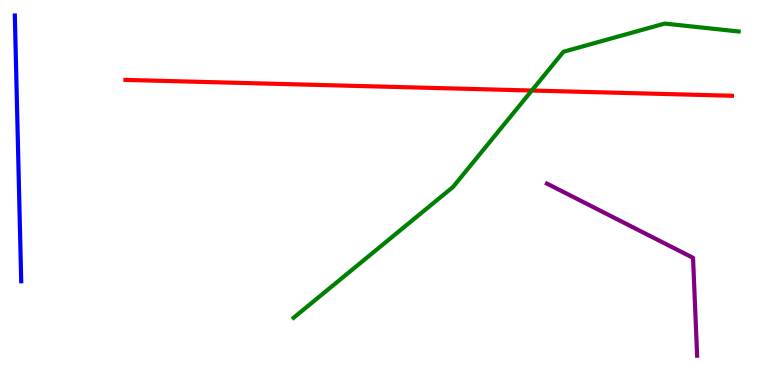[{'lines': ['blue', 'red'], 'intersections': []}, {'lines': ['green', 'red'], 'intersections': [{'x': 6.86, 'y': 7.65}]}, {'lines': ['purple', 'red'], 'intersections': []}, {'lines': ['blue', 'green'], 'intersections': []}, {'lines': ['blue', 'purple'], 'intersections': []}, {'lines': ['green', 'purple'], 'intersections': []}]